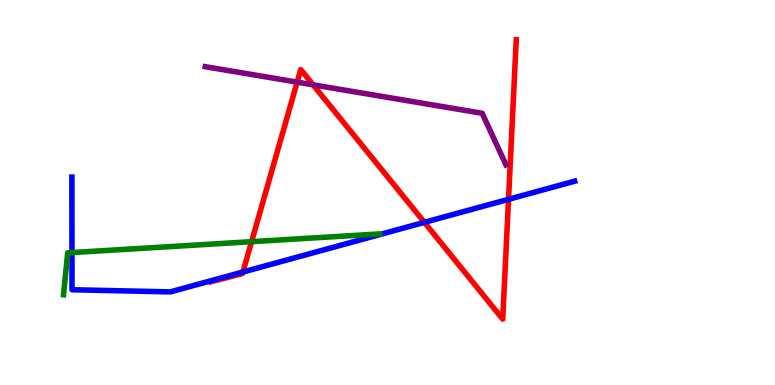[{'lines': ['blue', 'red'], 'intersections': [{'x': 3.13, 'y': 2.93}, {'x': 5.48, 'y': 4.23}, {'x': 6.56, 'y': 4.82}]}, {'lines': ['green', 'red'], 'intersections': [{'x': 3.25, 'y': 3.72}]}, {'lines': ['purple', 'red'], 'intersections': [{'x': 3.83, 'y': 7.87}, {'x': 4.04, 'y': 7.8}]}, {'lines': ['blue', 'green'], 'intersections': [{'x': 0.929, 'y': 3.44}]}, {'lines': ['blue', 'purple'], 'intersections': []}, {'lines': ['green', 'purple'], 'intersections': []}]